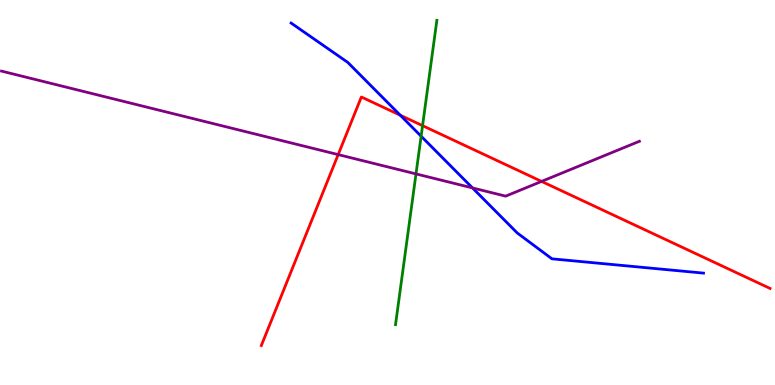[{'lines': ['blue', 'red'], 'intersections': [{'x': 5.16, 'y': 7.01}]}, {'lines': ['green', 'red'], 'intersections': [{'x': 5.45, 'y': 6.74}]}, {'lines': ['purple', 'red'], 'intersections': [{'x': 4.36, 'y': 5.98}, {'x': 6.99, 'y': 5.29}]}, {'lines': ['blue', 'green'], 'intersections': [{'x': 5.43, 'y': 6.46}]}, {'lines': ['blue', 'purple'], 'intersections': [{'x': 6.1, 'y': 5.12}]}, {'lines': ['green', 'purple'], 'intersections': [{'x': 5.37, 'y': 5.48}]}]